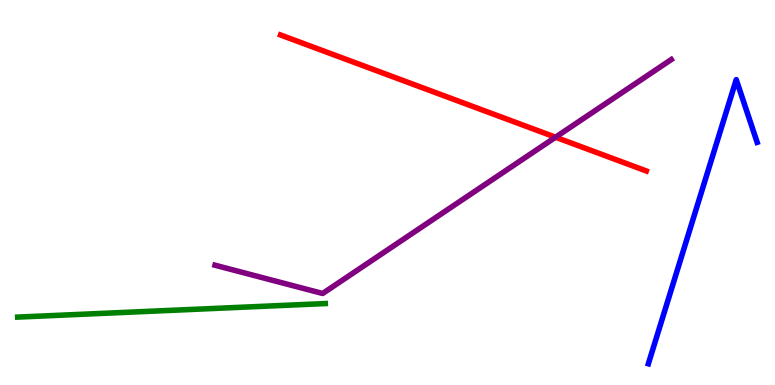[{'lines': ['blue', 'red'], 'intersections': []}, {'lines': ['green', 'red'], 'intersections': []}, {'lines': ['purple', 'red'], 'intersections': [{'x': 7.17, 'y': 6.44}]}, {'lines': ['blue', 'green'], 'intersections': []}, {'lines': ['blue', 'purple'], 'intersections': []}, {'lines': ['green', 'purple'], 'intersections': []}]